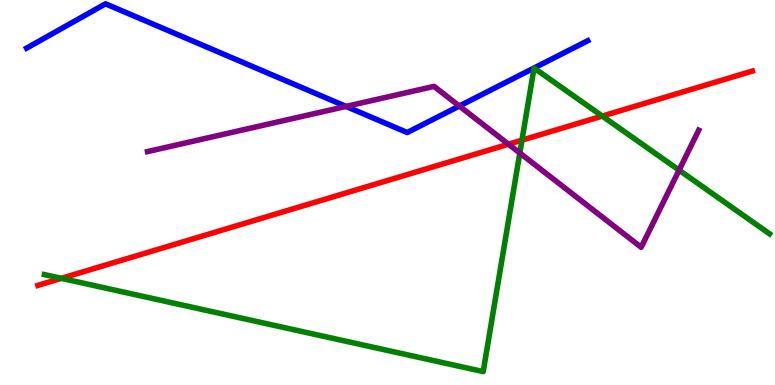[{'lines': ['blue', 'red'], 'intersections': []}, {'lines': ['green', 'red'], 'intersections': [{'x': 0.792, 'y': 2.77}, {'x': 6.73, 'y': 6.36}, {'x': 7.77, 'y': 6.98}]}, {'lines': ['purple', 'red'], 'intersections': [{'x': 6.56, 'y': 6.25}]}, {'lines': ['blue', 'green'], 'intersections': []}, {'lines': ['blue', 'purple'], 'intersections': [{'x': 4.46, 'y': 7.24}, {'x': 5.93, 'y': 7.25}]}, {'lines': ['green', 'purple'], 'intersections': [{'x': 6.71, 'y': 6.03}, {'x': 8.76, 'y': 5.58}]}]